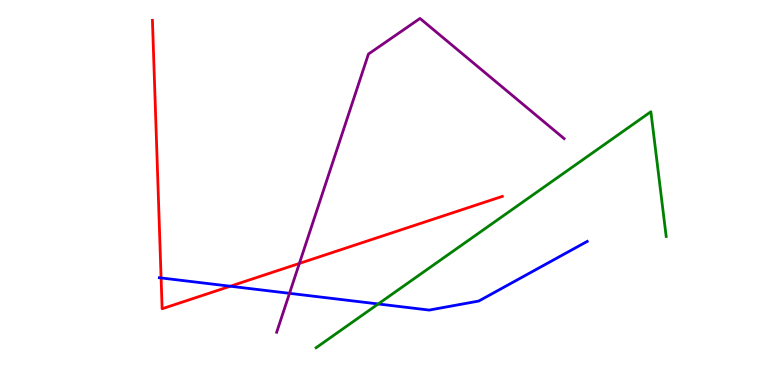[{'lines': ['blue', 'red'], 'intersections': [{'x': 2.08, 'y': 2.78}, {'x': 2.97, 'y': 2.57}]}, {'lines': ['green', 'red'], 'intersections': []}, {'lines': ['purple', 'red'], 'intersections': [{'x': 3.86, 'y': 3.16}]}, {'lines': ['blue', 'green'], 'intersections': [{'x': 4.88, 'y': 2.1}]}, {'lines': ['blue', 'purple'], 'intersections': [{'x': 3.74, 'y': 2.38}]}, {'lines': ['green', 'purple'], 'intersections': []}]